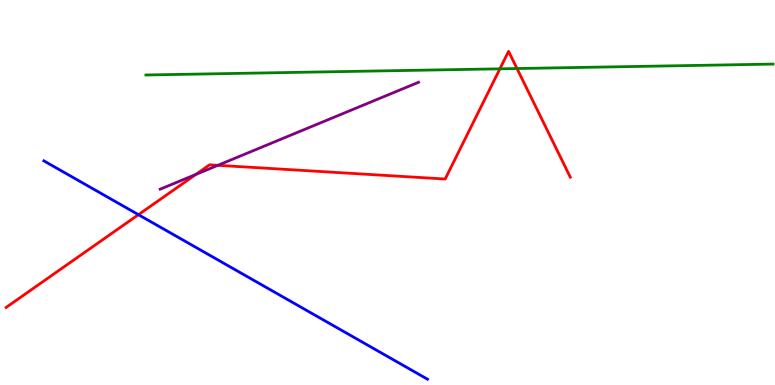[{'lines': ['blue', 'red'], 'intersections': [{'x': 1.79, 'y': 4.42}]}, {'lines': ['green', 'red'], 'intersections': [{'x': 6.45, 'y': 8.21}, {'x': 6.67, 'y': 8.22}]}, {'lines': ['purple', 'red'], 'intersections': [{'x': 2.53, 'y': 5.47}, {'x': 2.81, 'y': 5.71}]}, {'lines': ['blue', 'green'], 'intersections': []}, {'lines': ['blue', 'purple'], 'intersections': []}, {'lines': ['green', 'purple'], 'intersections': []}]